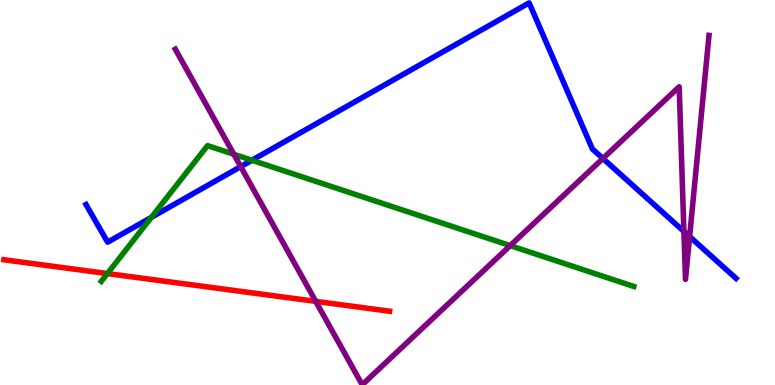[{'lines': ['blue', 'red'], 'intersections': []}, {'lines': ['green', 'red'], 'intersections': [{'x': 1.39, 'y': 2.89}]}, {'lines': ['purple', 'red'], 'intersections': [{'x': 4.07, 'y': 2.17}]}, {'lines': ['blue', 'green'], 'intersections': [{'x': 1.95, 'y': 4.35}, {'x': 3.25, 'y': 5.84}]}, {'lines': ['blue', 'purple'], 'intersections': [{'x': 3.11, 'y': 5.67}, {'x': 7.78, 'y': 5.88}, {'x': 8.82, 'y': 3.99}, {'x': 8.9, 'y': 3.86}]}, {'lines': ['green', 'purple'], 'intersections': [{'x': 3.02, 'y': 5.99}, {'x': 6.58, 'y': 3.62}]}]